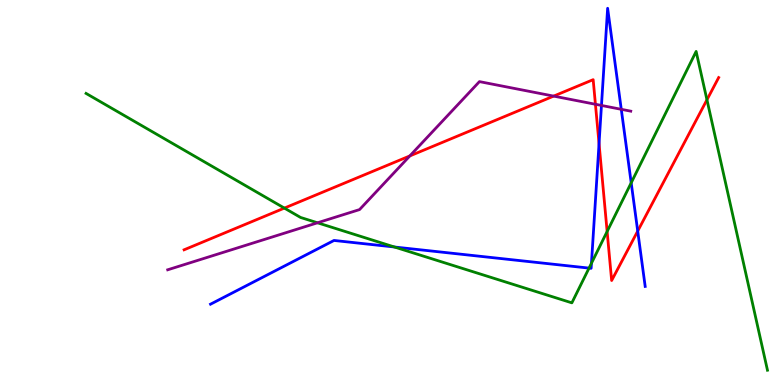[{'lines': ['blue', 'red'], 'intersections': [{'x': 7.73, 'y': 6.27}, {'x': 8.23, 'y': 4.0}]}, {'lines': ['green', 'red'], 'intersections': [{'x': 3.67, 'y': 4.59}, {'x': 7.83, 'y': 3.99}, {'x': 9.12, 'y': 7.41}]}, {'lines': ['purple', 'red'], 'intersections': [{'x': 5.29, 'y': 5.95}, {'x': 7.14, 'y': 7.5}, {'x': 7.68, 'y': 7.29}]}, {'lines': ['blue', 'green'], 'intersections': [{'x': 5.09, 'y': 3.58}, {'x': 7.6, 'y': 3.04}, {'x': 7.63, 'y': 3.16}, {'x': 8.14, 'y': 5.25}]}, {'lines': ['blue', 'purple'], 'intersections': [{'x': 7.76, 'y': 7.26}, {'x': 8.02, 'y': 7.16}]}, {'lines': ['green', 'purple'], 'intersections': [{'x': 4.1, 'y': 4.21}]}]